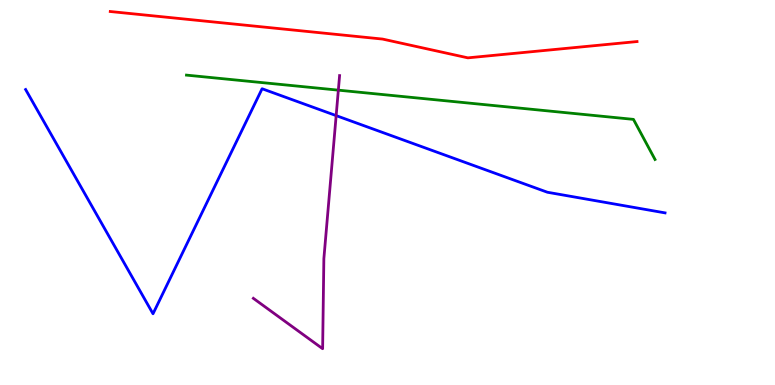[{'lines': ['blue', 'red'], 'intersections': []}, {'lines': ['green', 'red'], 'intersections': []}, {'lines': ['purple', 'red'], 'intersections': []}, {'lines': ['blue', 'green'], 'intersections': []}, {'lines': ['blue', 'purple'], 'intersections': [{'x': 4.34, 'y': 7.0}]}, {'lines': ['green', 'purple'], 'intersections': [{'x': 4.37, 'y': 7.66}]}]